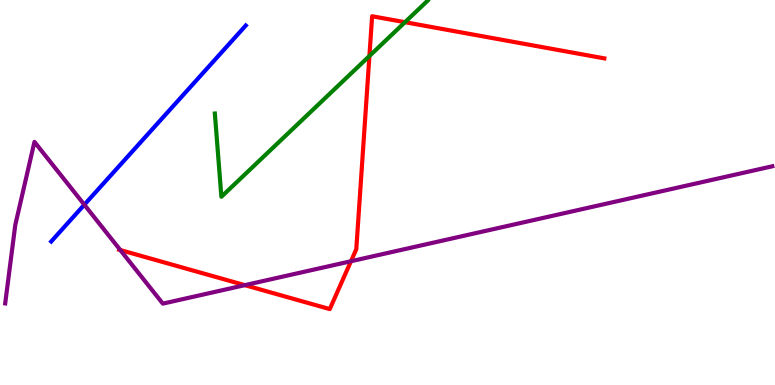[{'lines': ['blue', 'red'], 'intersections': []}, {'lines': ['green', 'red'], 'intersections': [{'x': 4.77, 'y': 8.55}, {'x': 5.23, 'y': 9.42}]}, {'lines': ['purple', 'red'], 'intersections': [{'x': 1.55, 'y': 3.51}, {'x': 3.16, 'y': 2.59}, {'x': 4.53, 'y': 3.21}]}, {'lines': ['blue', 'green'], 'intersections': []}, {'lines': ['blue', 'purple'], 'intersections': [{'x': 1.09, 'y': 4.68}]}, {'lines': ['green', 'purple'], 'intersections': []}]